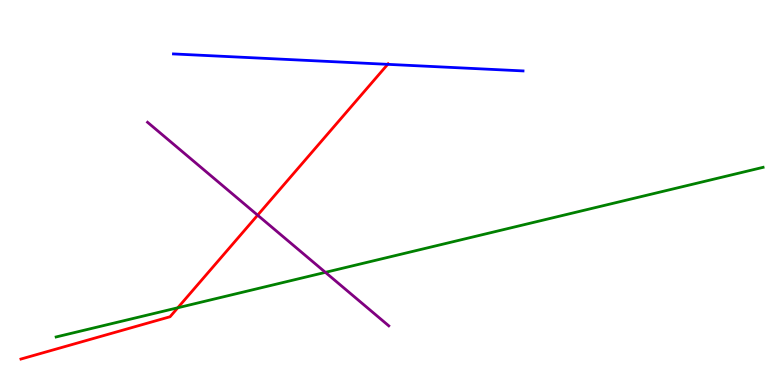[{'lines': ['blue', 'red'], 'intersections': [{'x': 5.0, 'y': 8.33}]}, {'lines': ['green', 'red'], 'intersections': [{'x': 2.29, 'y': 2.01}]}, {'lines': ['purple', 'red'], 'intersections': [{'x': 3.32, 'y': 4.41}]}, {'lines': ['blue', 'green'], 'intersections': []}, {'lines': ['blue', 'purple'], 'intersections': []}, {'lines': ['green', 'purple'], 'intersections': [{'x': 4.2, 'y': 2.93}]}]